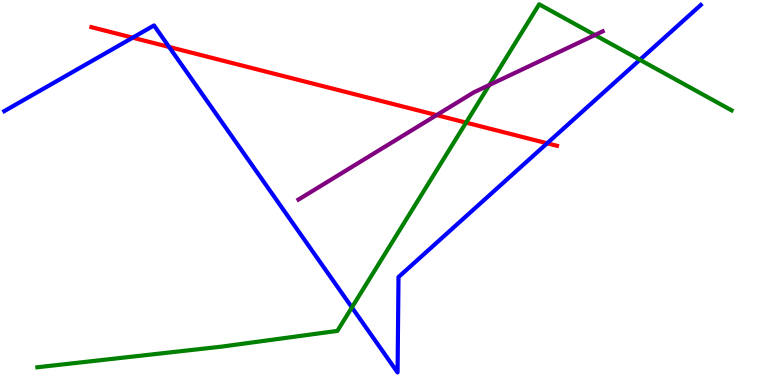[{'lines': ['blue', 'red'], 'intersections': [{'x': 1.71, 'y': 9.02}, {'x': 2.18, 'y': 8.78}, {'x': 7.06, 'y': 6.28}]}, {'lines': ['green', 'red'], 'intersections': [{'x': 6.01, 'y': 6.82}]}, {'lines': ['purple', 'red'], 'intersections': [{'x': 5.63, 'y': 7.01}]}, {'lines': ['blue', 'green'], 'intersections': [{'x': 4.54, 'y': 2.02}, {'x': 8.26, 'y': 8.45}]}, {'lines': ['blue', 'purple'], 'intersections': []}, {'lines': ['green', 'purple'], 'intersections': [{'x': 6.31, 'y': 7.79}, {'x': 7.68, 'y': 9.09}]}]